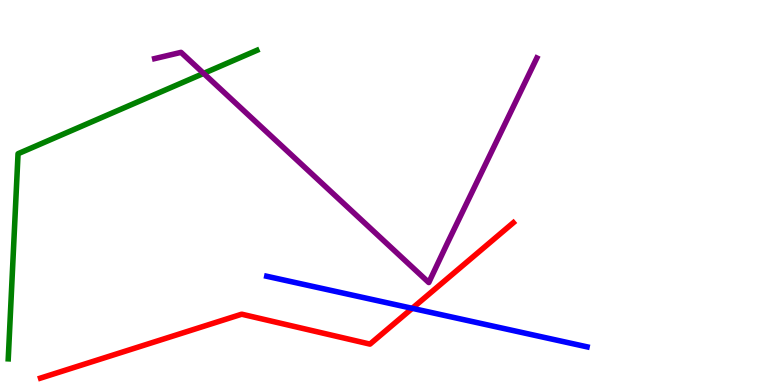[{'lines': ['blue', 'red'], 'intersections': [{'x': 5.32, 'y': 1.99}]}, {'lines': ['green', 'red'], 'intersections': []}, {'lines': ['purple', 'red'], 'intersections': []}, {'lines': ['blue', 'green'], 'intersections': []}, {'lines': ['blue', 'purple'], 'intersections': []}, {'lines': ['green', 'purple'], 'intersections': [{'x': 2.63, 'y': 8.09}]}]